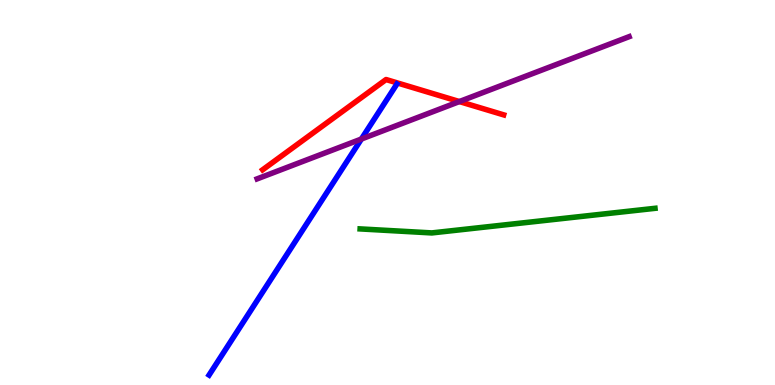[{'lines': ['blue', 'red'], 'intersections': []}, {'lines': ['green', 'red'], 'intersections': []}, {'lines': ['purple', 'red'], 'intersections': [{'x': 5.93, 'y': 7.36}]}, {'lines': ['blue', 'green'], 'intersections': []}, {'lines': ['blue', 'purple'], 'intersections': [{'x': 4.66, 'y': 6.39}]}, {'lines': ['green', 'purple'], 'intersections': []}]